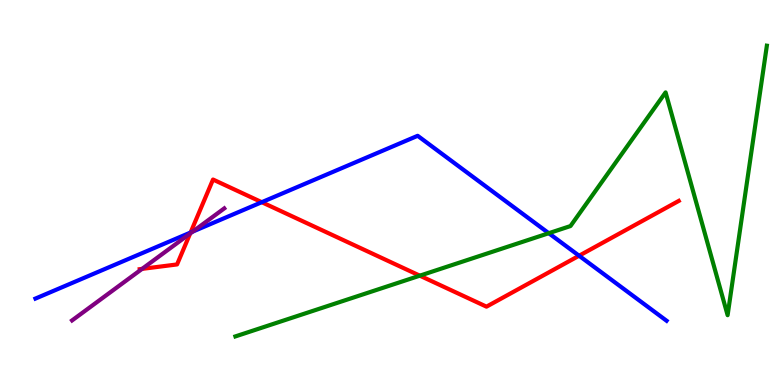[{'lines': ['blue', 'red'], 'intersections': [{'x': 2.46, 'y': 3.96}, {'x': 3.38, 'y': 4.75}, {'x': 7.47, 'y': 3.36}]}, {'lines': ['green', 'red'], 'intersections': [{'x': 5.42, 'y': 2.84}]}, {'lines': ['purple', 'red'], 'intersections': [{'x': 1.83, 'y': 3.02}, {'x': 2.45, 'y': 3.94}]}, {'lines': ['blue', 'green'], 'intersections': [{'x': 7.08, 'y': 3.94}]}, {'lines': ['blue', 'purple'], 'intersections': [{'x': 2.49, 'y': 3.99}]}, {'lines': ['green', 'purple'], 'intersections': []}]